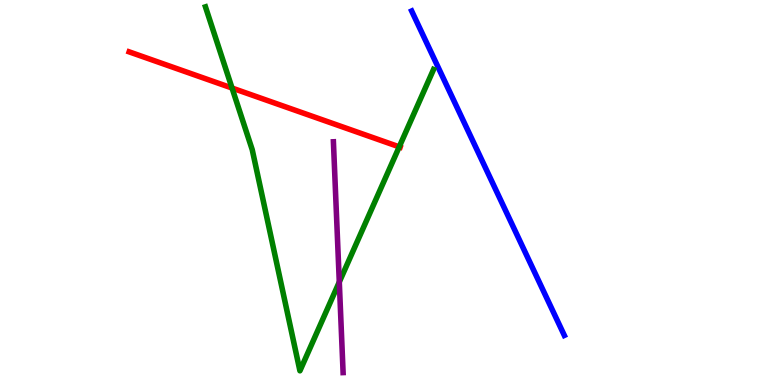[{'lines': ['blue', 'red'], 'intersections': []}, {'lines': ['green', 'red'], 'intersections': [{'x': 2.99, 'y': 7.71}, {'x': 5.15, 'y': 6.19}]}, {'lines': ['purple', 'red'], 'intersections': []}, {'lines': ['blue', 'green'], 'intersections': []}, {'lines': ['blue', 'purple'], 'intersections': []}, {'lines': ['green', 'purple'], 'intersections': [{'x': 4.38, 'y': 2.67}]}]